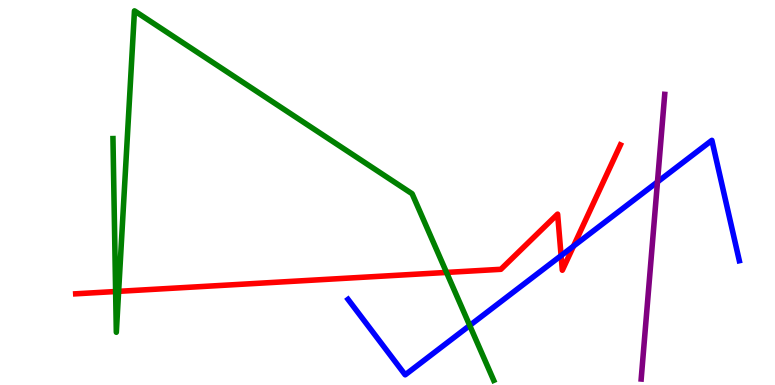[{'lines': ['blue', 'red'], 'intersections': [{'x': 7.24, 'y': 3.36}, {'x': 7.4, 'y': 3.61}]}, {'lines': ['green', 'red'], 'intersections': [{'x': 1.49, 'y': 2.43}, {'x': 1.53, 'y': 2.43}, {'x': 5.76, 'y': 2.92}]}, {'lines': ['purple', 'red'], 'intersections': []}, {'lines': ['blue', 'green'], 'intersections': [{'x': 6.06, 'y': 1.55}]}, {'lines': ['blue', 'purple'], 'intersections': [{'x': 8.48, 'y': 5.27}]}, {'lines': ['green', 'purple'], 'intersections': []}]